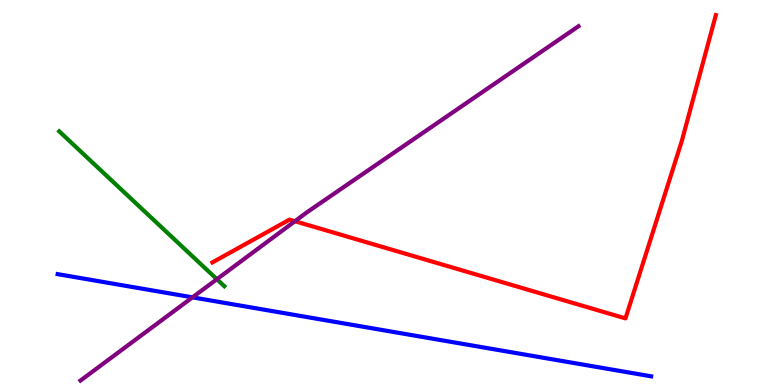[{'lines': ['blue', 'red'], 'intersections': []}, {'lines': ['green', 'red'], 'intersections': []}, {'lines': ['purple', 'red'], 'intersections': [{'x': 3.81, 'y': 4.25}]}, {'lines': ['blue', 'green'], 'intersections': []}, {'lines': ['blue', 'purple'], 'intersections': [{'x': 2.48, 'y': 2.28}]}, {'lines': ['green', 'purple'], 'intersections': [{'x': 2.8, 'y': 2.75}]}]